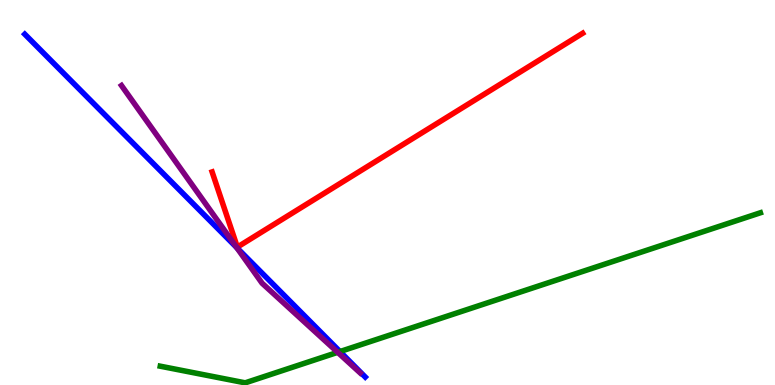[{'lines': ['blue', 'red'], 'intersections': []}, {'lines': ['green', 'red'], 'intersections': []}, {'lines': ['purple', 'red'], 'intersections': []}, {'lines': ['blue', 'green'], 'intersections': [{'x': 4.39, 'y': 0.869}]}, {'lines': ['blue', 'purple'], 'intersections': [{'x': 3.06, 'y': 3.56}]}, {'lines': ['green', 'purple'], 'intersections': [{'x': 4.36, 'y': 0.849}]}]